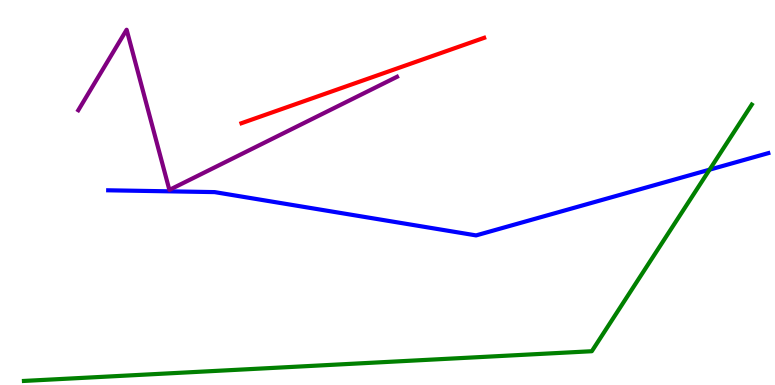[{'lines': ['blue', 'red'], 'intersections': []}, {'lines': ['green', 'red'], 'intersections': []}, {'lines': ['purple', 'red'], 'intersections': []}, {'lines': ['blue', 'green'], 'intersections': [{'x': 9.16, 'y': 5.59}]}, {'lines': ['blue', 'purple'], 'intersections': []}, {'lines': ['green', 'purple'], 'intersections': []}]